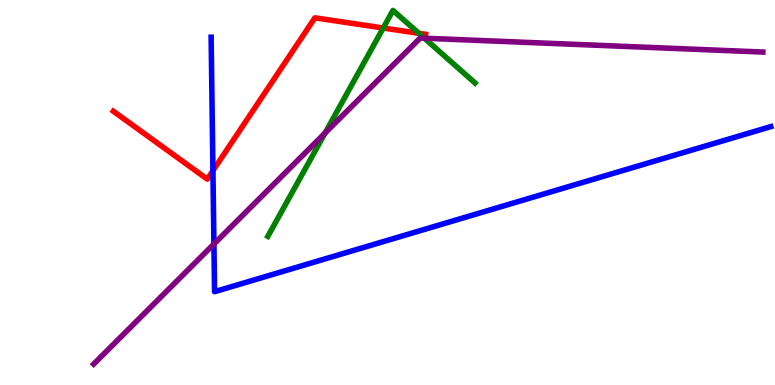[{'lines': ['blue', 'red'], 'intersections': [{'x': 2.75, 'y': 5.57}]}, {'lines': ['green', 'red'], 'intersections': [{'x': 4.94, 'y': 9.27}, {'x': 5.4, 'y': 9.13}]}, {'lines': ['purple', 'red'], 'intersections': []}, {'lines': ['blue', 'green'], 'intersections': []}, {'lines': ['blue', 'purple'], 'intersections': [{'x': 2.76, 'y': 3.66}]}, {'lines': ['green', 'purple'], 'intersections': [{'x': 4.19, 'y': 6.54}, {'x': 5.48, 'y': 9.01}]}]